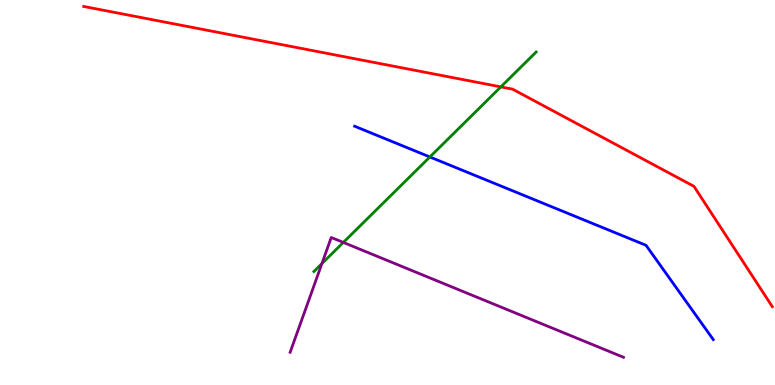[{'lines': ['blue', 'red'], 'intersections': []}, {'lines': ['green', 'red'], 'intersections': [{'x': 6.46, 'y': 7.74}]}, {'lines': ['purple', 'red'], 'intersections': []}, {'lines': ['blue', 'green'], 'intersections': [{'x': 5.55, 'y': 5.92}]}, {'lines': ['blue', 'purple'], 'intersections': []}, {'lines': ['green', 'purple'], 'intersections': [{'x': 4.15, 'y': 3.15}, {'x': 4.43, 'y': 3.7}]}]